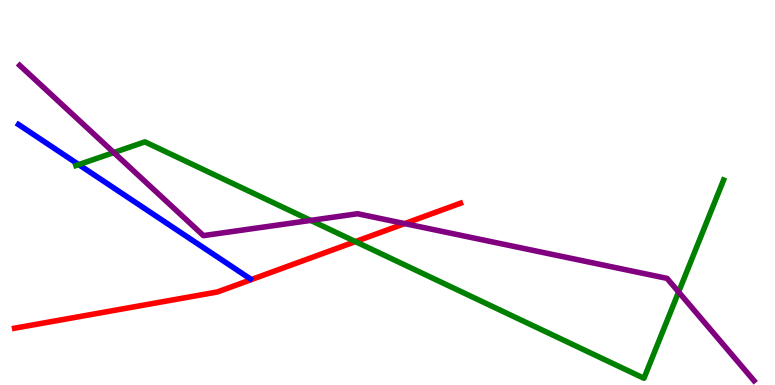[{'lines': ['blue', 'red'], 'intersections': []}, {'lines': ['green', 'red'], 'intersections': [{'x': 4.59, 'y': 3.73}]}, {'lines': ['purple', 'red'], 'intersections': [{'x': 5.22, 'y': 4.19}]}, {'lines': ['blue', 'green'], 'intersections': [{'x': 1.02, 'y': 5.72}]}, {'lines': ['blue', 'purple'], 'intersections': []}, {'lines': ['green', 'purple'], 'intersections': [{'x': 1.47, 'y': 6.04}, {'x': 4.01, 'y': 4.28}, {'x': 8.76, 'y': 2.42}]}]